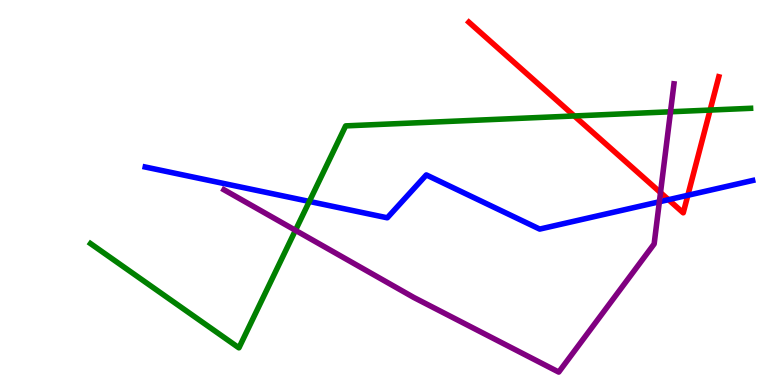[{'lines': ['blue', 'red'], 'intersections': [{'x': 8.63, 'y': 4.81}, {'x': 8.88, 'y': 4.93}]}, {'lines': ['green', 'red'], 'intersections': [{'x': 7.41, 'y': 6.99}, {'x': 9.16, 'y': 7.14}]}, {'lines': ['purple', 'red'], 'intersections': [{'x': 8.52, 'y': 5.0}]}, {'lines': ['blue', 'green'], 'intersections': [{'x': 3.99, 'y': 4.77}]}, {'lines': ['blue', 'purple'], 'intersections': [{'x': 8.51, 'y': 4.76}]}, {'lines': ['green', 'purple'], 'intersections': [{'x': 3.81, 'y': 4.02}, {'x': 8.65, 'y': 7.1}]}]